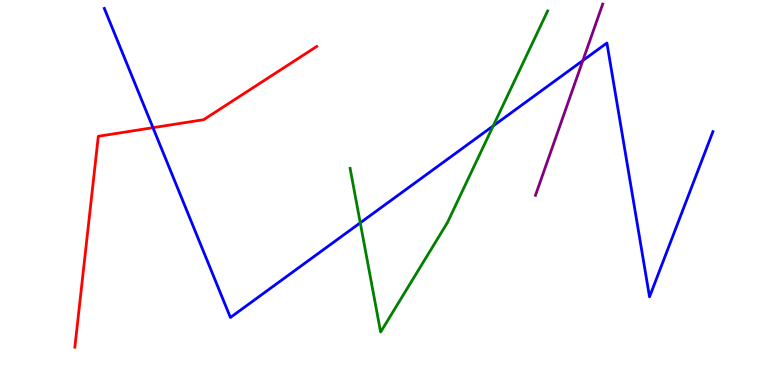[{'lines': ['blue', 'red'], 'intersections': [{'x': 1.97, 'y': 6.68}]}, {'lines': ['green', 'red'], 'intersections': []}, {'lines': ['purple', 'red'], 'intersections': []}, {'lines': ['blue', 'green'], 'intersections': [{'x': 4.65, 'y': 4.21}, {'x': 6.36, 'y': 6.73}]}, {'lines': ['blue', 'purple'], 'intersections': [{'x': 7.52, 'y': 8.43}]}, {'lines': ['green', 'purple'], 'intersections': []}]